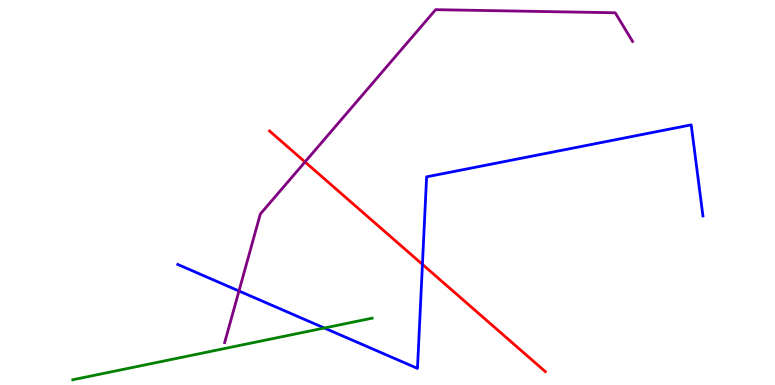[{'lines': ['blue', 'red'], 'intersections': [{'x': 5.45, 'y': 3.13}]}, {'lines': ['green', 'red'], 'intersections': []}, {'lines': ['purple', 'red'], 'intersections': [{'x': 3.94, 'y': 5.79}]}, {'lines': ['blue', 'green'], 'intersections': [{'x': 4.19, 'y': 1.48}]}, {'lines': ['blue', 'purple'], 'intersections': [{'x': 3.08, 'y': 2.44}]}, {'lines': ['green', 'purple'], 'intersections': []}]